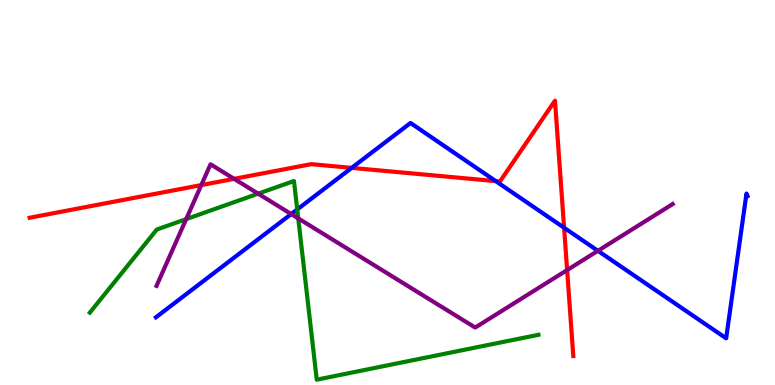[{'lines': ['blue', 'red'], 'intersections': [{'x': 4.54, 'y': 5.64}, {'x': 6.4, 'y': 5.3}, {'x': 7.28, 'y': 4.08}]}, {'lines': ['green', 'red'], 'intersections': []}, {'lines': ['purple', 'red'], 'intersections': [{'x': 2.6, 'y': 5.19}, {'x': 3.02, 'y': 5.36}, {'x': 7.32, 'y': 2.99}]}, {'lines': ['blue', 'green'], 'intersections': [{'x': 3.84, 'y': 4.56}]}, {'lines': ['blue', 'purple'], 'intersections': [{'x': 3.76, 'y': 4.44}, {'x': 7.72, 'y': 3.49}]}, {'lines': ['green', 'purple'], 'intersections': [{'x': 2.4, 'y': 4.31}, {'x': 3.33, 'y': 4.97}, {'x': 3.85, 'y': 4.33}]}]